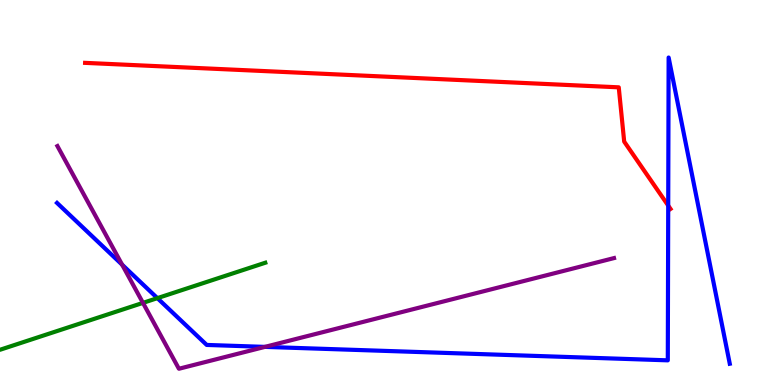[{'lines': ['blue', 'red'], 'intersections': [{'x': 8.62, 'y': 4.66}]}, {'lines': ['green', 'red'], 'intersections': []}, {'lines': ['purple', 'red'], 'intersections': []}, {'lines': ['blue', 'green'], 'intersections': [{'x': 2.03, 'y': 2.26}]}, {'lines': ['blue', 'purple'], 'intersections': [{'x': 1.58, 'y': 3.12}, {'x': 3.42, 'y': 0.99}]}, {'lines': ['green', 'purple'], 'intersections': [{'x': 1.84, 'y': 2.13}]}]